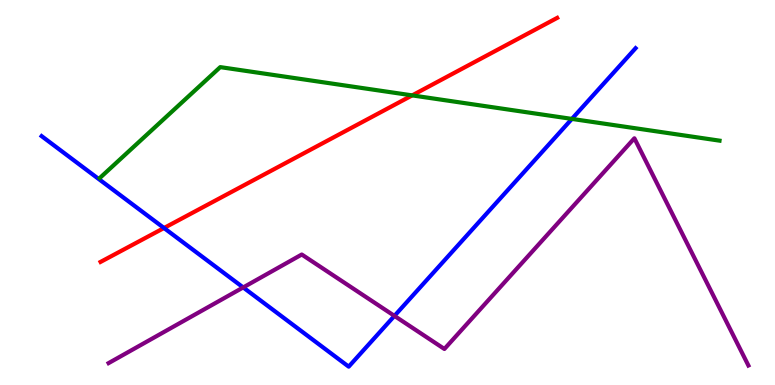[{'lines': ['blue', 'red'], 'intersections': [{'x': 2.12, 'y': 4.08}]}, {'lines': ['green', 'red'], 'intersections': [{'x': 5.32, 'y': 7.52}]}, {'lines': ['purple', 'red'], 'intersections': []}, {'lines': ['blue', 'green'], 'intersections': [{'x': 7.38, 'y': 6.91}]}, {'lines': ['blue', 'purple'], 'intersections': [{'x': 3.14, 'y': 2.53}, {'x': 5.09, 'y': 1.8}]}, {'lines': ['green', 'purple'], 'intersections': []}]